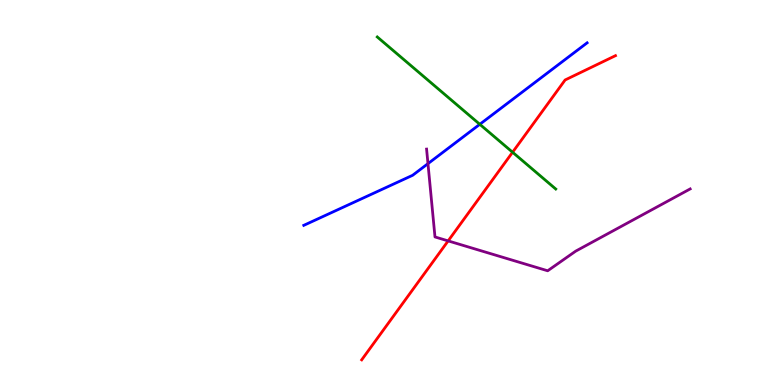[{'lines': ['blue', 'red'], 'intersections': []}, {'lines': ['green', 'red'], 'intersections': [{'x': 6.61, 'y': 6.05}]}, {'lines': ['purple', 'red'], 'intersections': [{'x': 5.78, 'y': 3.74}]}, {'lines': ['blue', 'green'], 'intersections': [{'x': 6.19, 'y': 6.77}]}, {'lines': ['blue', 'purple'], 'intersections': [{'x': 5.52, 'y': 5.75}]}, {'lines': ['green', 'purple'], 'intersections': []}]